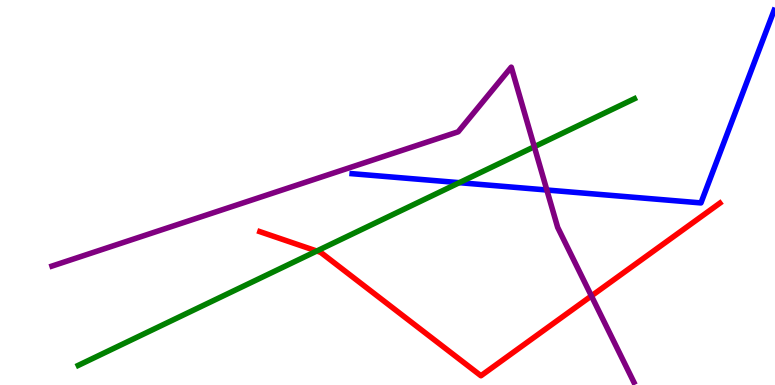[{'lines': ['blue', 'red'], 'intersections': []}, {'lines': ['green', 'red'], 'intersections': [{'x': 4.09, 'y': 3.48}]}, {'lines': ['purple', 'red'], 'intersections': [{'x': 7.63, 'y': 2.31}]}, {'lines': ['blue', 'green'], 'intersections': [{'x': 5.93, 'y': 5.26}]}, {'lines': ['blue', 'purple'], 'intersections': [{'x': 7.06, 'y': 5.06}]}, {'lines': ['green', 'purple'], 'intersections': [{'x': 6.89, 'y': 6.19}]}]